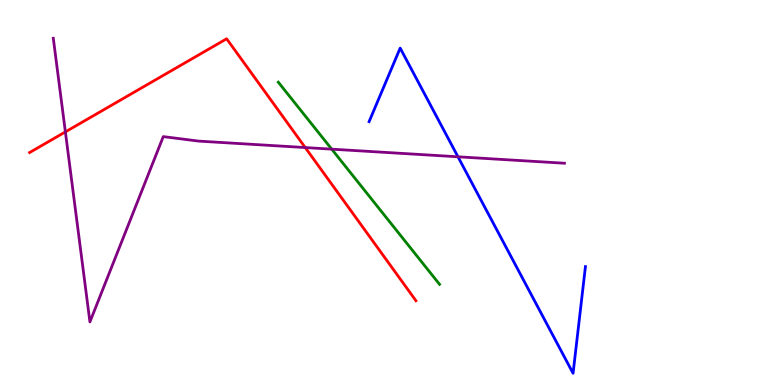[{'lines': ['blue', 'red'], 'intersections': []}, {'lines': ['green', 'red'], 'intersections': []}, {'lines': ['purple', 'red'], 'intersections': [{'x': 0.844, 'y': 6.57}, {'x': 3.94, 'y': 6.17}]}, {'lines': ['blue', 'green'], 'intersections': []}, {'lines': ['blue', 'purple'], 'intersections': [{'x': 5.91, 'y': 5.93}]}, {'lines': ['green', 'purple'], 'intersections': [{'x': 4.28, 'y': 6.13}]}]